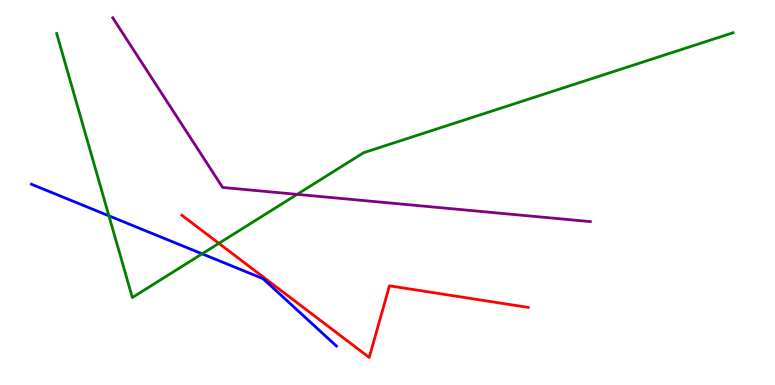[{'lines': ['blue', 'red'], 'intersections': []}, {'lines': ['green', 'red'], 'intersections': [{'x': 2.82, 'y': 3.68}]}, {'lines': ['purple', 'red'], 'intersections': []}, {'lines': ['blue', 'green'], 'intersections': [{'x': 1.41, 'y': 4.39}, {'x': 2.61, 'y': 3.41}]}, {'lines': ['blue', 'purple'], 'intersections': []}, {'lines': ['green', 'purple'], 'intersections': [{'x': 3.83, 'y': 4.95}]}]